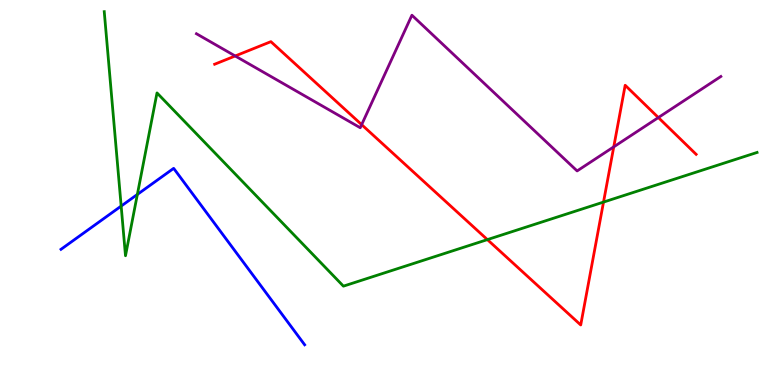[{'lines': ['blue', 'red'], 'intersections': []}, {'lines': ['green', 'red'], 'intersections': [{'x': 6.29, 'y': 3.78}, {'x': 7.79, 'y': 4.75}]}, {'lines': ['purple', 'red'], 'intersections': [{'x': 3.03, 'y': 8.55}, {'x': 4.67, 'y': 6.76}, {'x': 7.92, 'y': 6.19}, {'x': 8.49, 'y': 6.95}]}, {'lines': ['blue', 'green'], 'intersections': [{'x': 1.56, 'y': 4.65}, {'x': 1.77, 'y': 4.95}]}, {'lines': ['blue', 'purple'], 'intersections': []}, {'lines': ['green', 'purple'], 'intersections': []}]